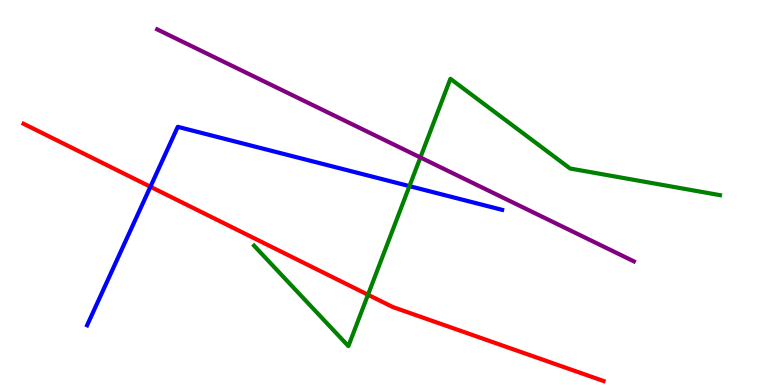[{'lines': ['blue', 'red'], 'intersections': [{'x': 1.94, 'y': 5.15}]}, {'lines': ['green', 'red'], 'intersections': [{'x': 4.75, 'y': 2.34}]}, {'lines': ['purple', 'red'], 'intersections': []}, {'lines': ['blue', 'green'], 'intersections': [{'x': 5.28, 'y': 5.17}]}, {'lines': ['blue', 'purple'], 'intersections': []}, {'lines': ['green', 'purple'], 'intersections': [{'x': 5.42, 'y': 5.91}]}]